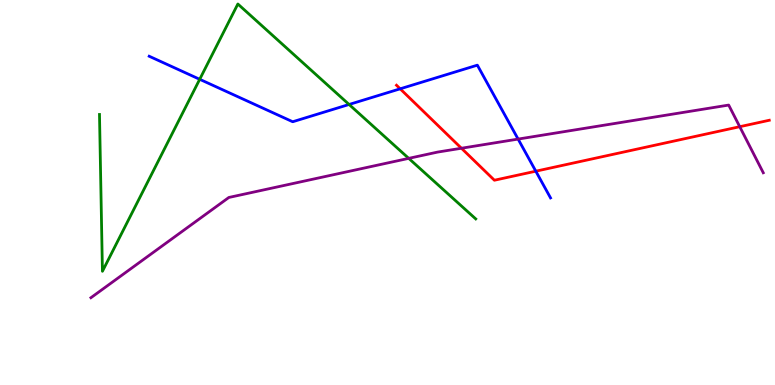[{'lines': ['blue', 'red'], 'intersections': [{'x': 5.16, 'y': 7.69}, {'x': 6.91, 'y': 5.55}]}, {'lines': ['green', 'red'], 'intersections': []}, {'lines': ['purple', 'red'], 'intersections': [{'x': 5.95, 'y': 6.15}, {'x': 9.55, 'y': 6.71}]}, {'lines': ['blue', 'green'], 'intersections': [{'x': 2.58, 'y': 7.94}, {'x': 4.5, 'y': 7.29}]}, {'lines': ['blue', 'purple'], 'intersections': [{'x': 6.69, 'y': 6.39}]}, {'lines': ['green', 'purple'], 'intersections': [{'x': 5.27, 'y': 5.89}]}]